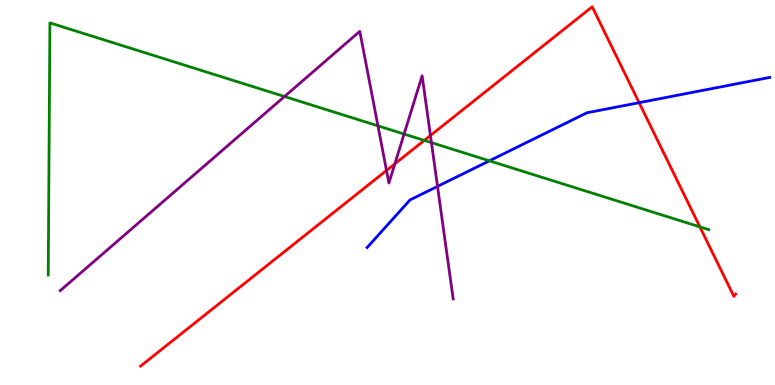[{'lines': ['blue', 'red'], 'intersections': [{'x': 8.25, 'y': 7.33}]}, {'lines': ['green', 'red'], 'intersections': [{'x': 5.47, 'y': 6.35}, {'x': 9.03, 'y': 4.11}]}, {'lines': ['purple', 'red'], 'intersections': [{'x': 4.99, 'y': 5.57}, {'x': 5.1, 'y': 5.75}, {'x': 5.55, 'y': 6.48}]}, {'lines': ['blue', 'green'], 'intersections': [{'x': 6.31, 'y': 5.82}]}, {'lines': ['blue', 'purple'], 'intersections': [{'x': 5.65, 'y': 5.16}]}, {'lines': ['green', 'purple'], 'intersections': [{'x': 3.67, 'y': 7.49}, {'x': 4.88, 'y': 6.73}, {'x': 5.21, 'y': 6.52}, {'x': 5.57, 'y': 6.3}]}]